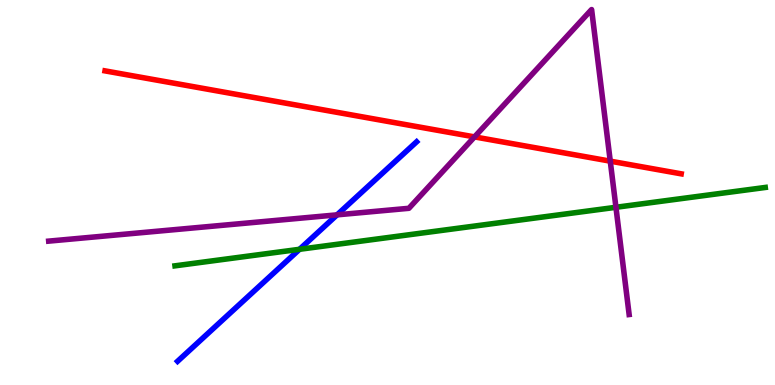[{'lines': ['blue', 'red'], 'intersections': []}, {'lines': ['green', 'red'], 'intersections': []}, {'lines': ['purple', 'red'], 'intersections': [{'x': 6.12, 'y': 6.44}, {'x': 7.87, 'y': 5.81}]}, {'lines': ['blue', 'green'], 'intersections': [{'x': 3.87, 'y': 3.52}]}, {'lines': ['blue', 'purple'], 'intersections': [{'x': 4.35, 'y': 4.42}]}, {'lines': ['green', 'purple'], 'intersections': [{'x': 7.95, 'y': 4.62}]}]